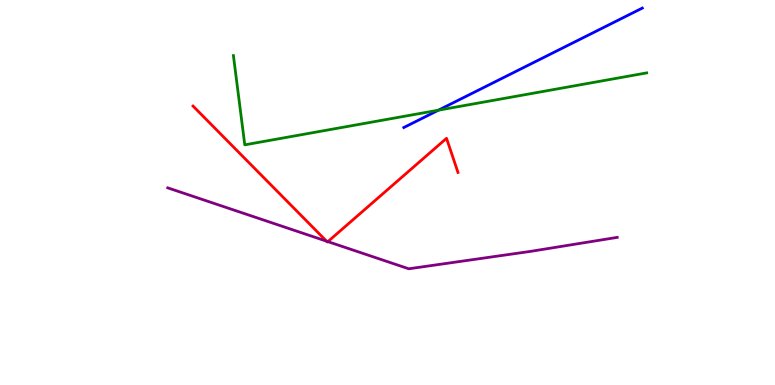[{'lines': ['blue', 'red'], 'intersections': []}, {'lines': ['green', 'red'], 'intersections': []}, {'lines': ['purple', 'red'], 'intersections': [{'x': 4.21, 'y': 3.74}, {'x': 4.23, 'y': 3.72}]}, {'lines': ['blue', 'green'], 'intersections': [{'x': 5.66, 'y': 7.14}]}, {'lines': ['blue', 'purple'], 'intersections': []}, {'lines': ['green', 'purple'], 'intersections': []}]